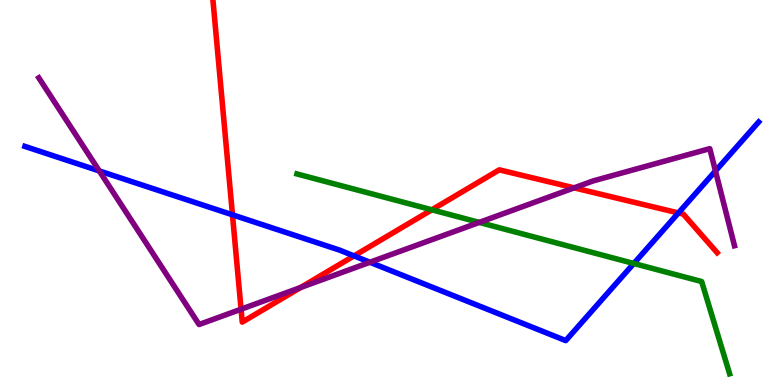[{'lines': ['blue', 'red'], 'intersections': [{'x': 3.0, 'y': 4.42}, {'x': 4.57, 'y': 3.35}, {'x': 8.75, 'y': 4.47}]}, {'lines': ['green', 'red'], 'intersections': [{'x': 5.57, 'y': 4.55}]}, {'lines': ['purple', 'red'], 'intersections': [{'x': 3.11, 'y': 1.97}, {'x': 3.88, 'y': 2.53}, {'x': 7.41, 'y': 5.12}]}, {'lines': ['blue', 'green'], 'intersections': [{'x': 8.18, 'y': 3.16}]}, {'lines': ['blue', 'purple'], 'intersections': [{'x': 1.28, 'y': 5.56}, {'x': 4.77, 'y': 3.19}, {'x': 9.23, 'y': 5.56}]}, {'lines': ['green', 'purple'], 'intersections': [{'x': 6.18, 'y': 4.22}]}]